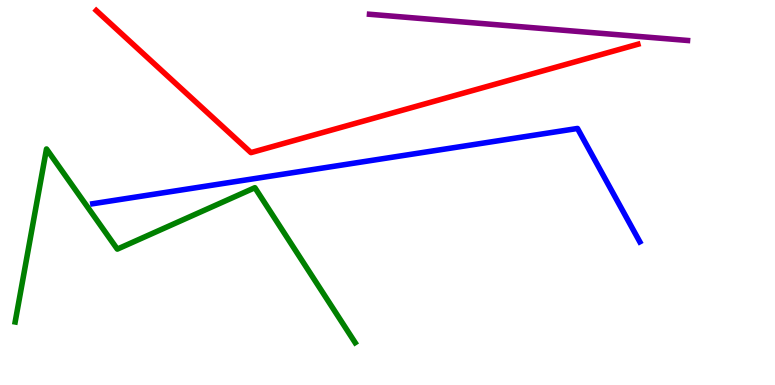[{'lines': ['blue', 'red'], 'intersections': []}, {'lines': ['green', 'red'], 'intersections': []}, {'lines': ['purple', 'red'], 'intersections': []}, {'lines': ['blue', 'green'], 'intersections': []}, {'lines': ['blue', 'purple'], 'intersections': []}, {'lines': ['green', 'purple'], 'intersections': []}]